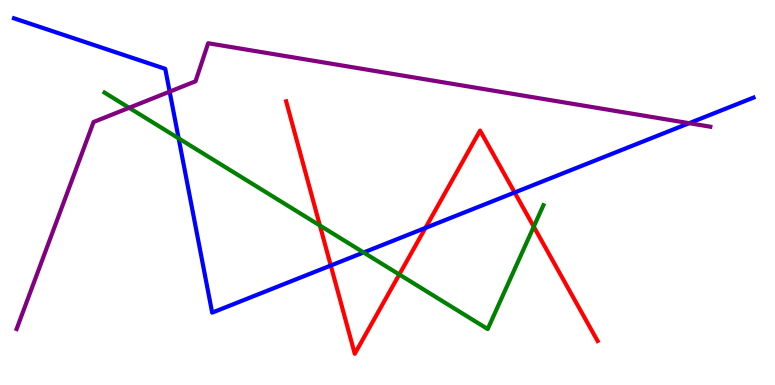[{'lines': ['blue', 'red'], 'intersections': [{'x': 4.27, 'y': 3.1}, {'x': 5.49, 'y': 4.08}, {'x': 6.64, 'y': 5.0}]}, {'lines': ['green', 'red'], 'intersections': [{'x': 4.13, 'y': 4.14}, {'x': 5.15, 'y': 2.87}, {'x': 6.89, 'y': 4.11}]}, {'lines': ['purple', 'red'], 'intersections': []}, {'lines': ['blue', 'green'], 'intersections': [{'x': 2.3, 'y': 6.41}, {'x': 4.69, 'y': 3.44}]}, {'lines': ['blue', 'purple'], 'intersections': [{'x': 2.19, 'y': 7.62}, {'x': 8.89, 'y': 6.8}]}, {'lines': ['green', 'purple'], 'intersections': [{'x': 1.67, 'y': 7.2}]}]